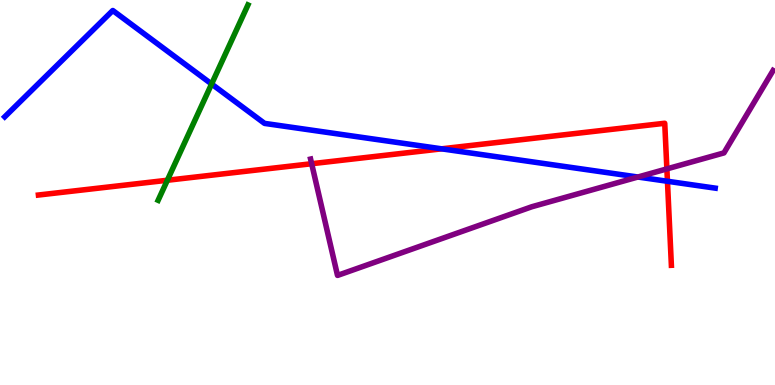[{'lines': ['blue', 'red'], 'intersections': [{'x': 5.7, 'y': 6.13}, {'x': 8.61, 'y': 5.29}]}, {'lines': ['green', 'red'], 'intersections': [{'x': 2.16, 'y': 5.32}]}, {'lines': ['purple', 'red'], 'intersections': [{'x': 4.02, 'y': 5.75}, {'x': 8.6, 'y': 5.61}]}, {'lines': ['blue', 'green'], 'intersections': [{'x': 2.73, 'y': 7.82}]}, {'lines': ['blue', 'purple'], 'intersections': [{'x': 8.23, 'y': 5.4}]}, {'lines': ['green', 'purple'], 'intersections': []}]